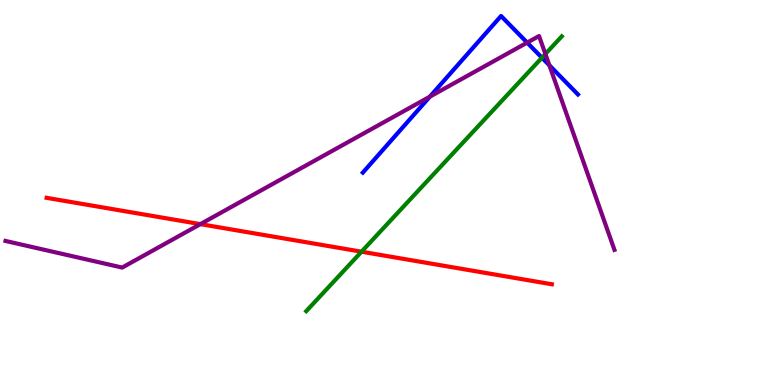[{'lines': ['blue', 'red'], 'intersections': []}, {'lines': ['green', 'red'], 'intersections': [{'x': 4.66, 'y': 3.46}]}, {'lines': ['purple', 'red'], 'intersections': [{'x': 2.59, 'y': 4.18}]}, {'lines': ['blue', 'green'], 'intersections': [{'x': 6.99, 'y': 8.5}]}, {'lines': ['blue', 'purple'], 'intersections': [{'x': 5.55, 'y': 7.49}, {'x': 6.8, 'y': 8.89}, {'x': 7.09, 'y': 8.3}]}, {'lines': ['green', 'purple'], 'intersections': [{'x': 7.04, 'y': 8.6}]}]